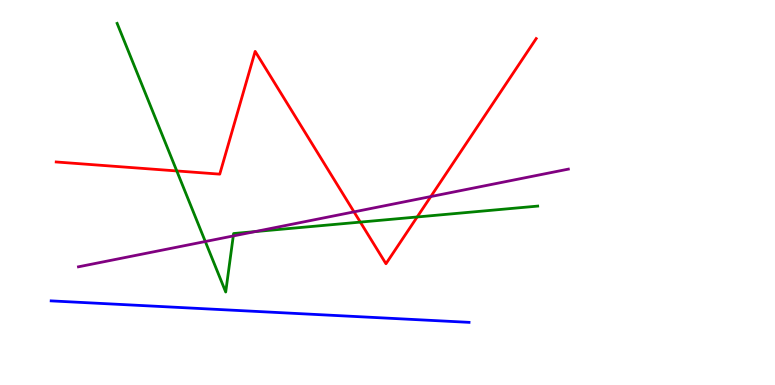[{'lines': ['blue', 'red'], 'intersections': []}, {'lines': ['green', 'red'], 'intersections': [{'x': 2.28, 'y': 5.56}, {'x': 4.65, 'y': 4.23}, {'x': 5.38, 'y': 4.36}]}, {'lines': ['purple', 'red'], 'intersections': [{'x': 4.57, 'y': 4.5}, {'x': 5.56, 'y': 4.89}]}, {'lines': ['blue', 'green'], 'intersections': []}, {'lines': ['blue', 'purple'], 'intersections': []}, {'lines': ['green', 'purple'], 'intersections': [{'x': 2.65, 'y': 3.73}, {'x': 3.01, 'y': 3.87}, {'x': 3.29, 'y': 3.98}]}]